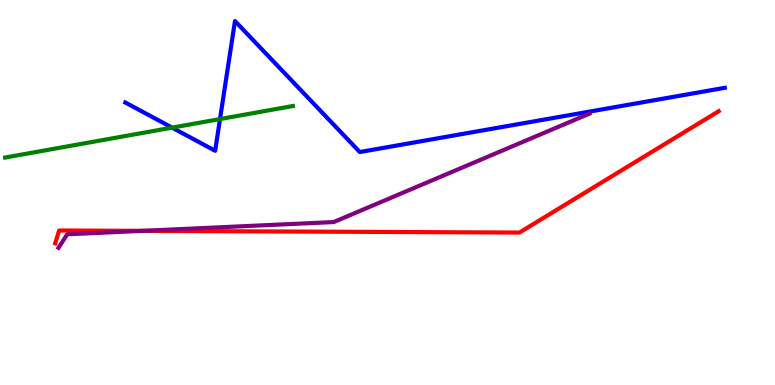[{'lines': ['blue', 'red'], 'intersections': []}, {'lines': ['green', 'red'], 'intersections': []}, {'lines': ['purple', 'red'], 'intersections': [{'x': 1.84, 'y': 4.0}]}, {'lines': ['blue', 'green'], 'intersections': [{'x': 2.22, 'y': 6.68}, {'x': 2.84, 'y': 6.91}]}, {'lines': ['blue', 'purple'], 'intersections': []}, {'lines': ['green', 'purple'], 'intersections': []}]